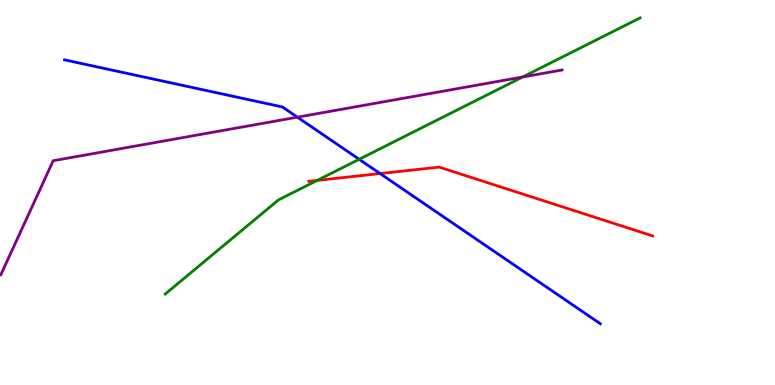[{'lines': ['blue', 'red'], 'intersections': [{'x': 4.9, 'y': 5.49}]}, {'lines': ['green', 'red'], 'intersections': [{'x': 4.09, 'y': 5.31}]}, {'lines': ['purple', 'red'], 'intersections': []}, {'lines': ['blue', 'green'], 'intersections': [{'x': 4.63, 'y': 5.86}]}, {'lines': ['blue', 'purple'], 'intersections': [{'x': 3.84, 'y': 6.96}]}, {'lines': ['green', 'purple'], 'intersections': [{'x': 6.74, 'y': 8.0}]}]